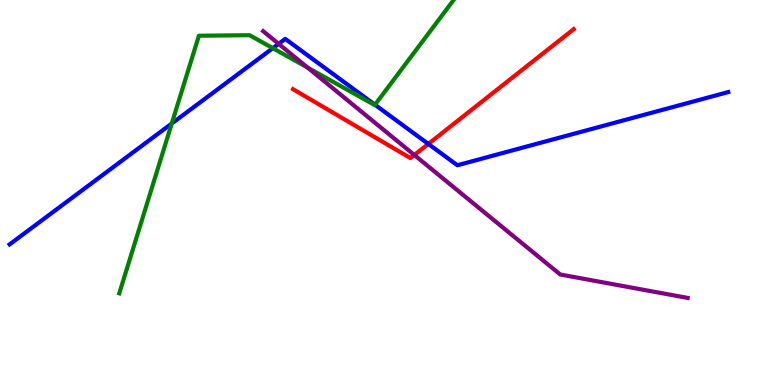[{'lines': ['blue', 'red'], 'intersections': [{'x': 5.53, 'y': 6.26}]}, {'lines': ['green', 'red'], 'intersections': []}, {'lines': ['purple', 'red'], 'intersections': [{'x': 5.35, 'y': 5.97}]}, {'lines': ['blue', 'green'], 'intersections': [{'x': 2.22, 'y': 6.79}, {'x': 3.52, 'y': 8.75}, {'x': 4.84, 'y': 7.28}]}, {'lines': ['blue', 'purple'], 'intersections': [{'x': 3.6, 'y': 8.86}]}, {'lines': ['green', 'purple'], 'intersections': [{'x': 3.97, 'y': 8.24}]}]